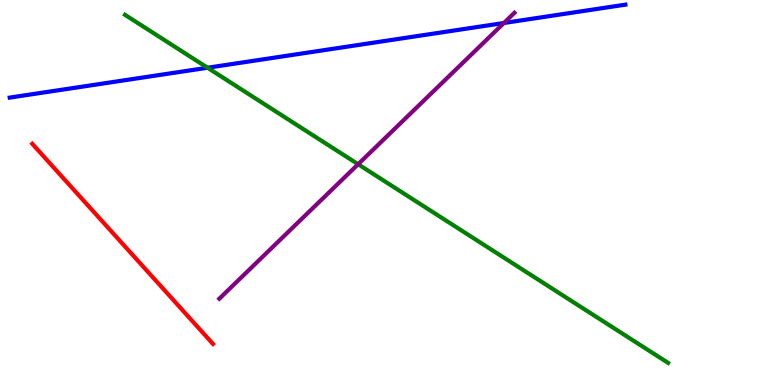[{'lines': ['blue', 'red'], 'intersections': []}, {'lines': ['green', 'red'], 'intersections': []}, {'lines': ['purple', 'red'], 'intersections': []}, {'lines': ['blue', 'green'], 'intersections': [{'x': 2.68, 'y': 8.24}]}, {'lines': ['blue', 'purple'], 'intersections': [{'x': 6.5, 'y': 9.4}]}, {'lines': ['green', 'purple'], 'intersections': [{'x': 4.62, 'y': 5.73}]}]